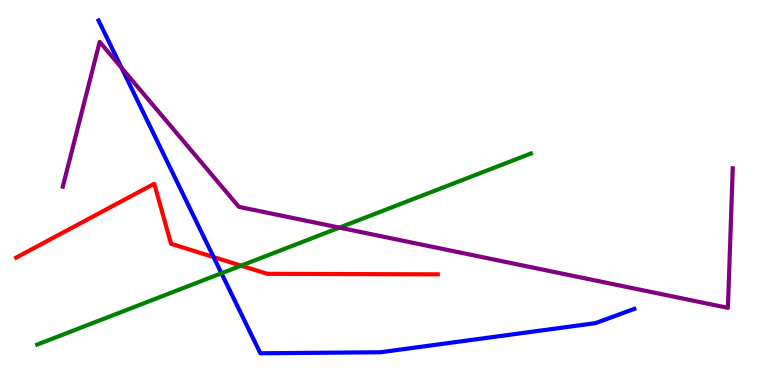[{'lines': ['blue', 'red'], 'intersections': [{'x': 2.76, 'y': 3.32}]}, {'lines': ['green', 'red'], 'intersections': [{'x': 3.11, 'y': 3.1}]}, {'lines': ['purple', 'red'], 'intersections': []}, {'lines': ['blue', 'green'], 'intersections': [{'x': 2.86, 'y': 2.9}]}, {'lines': ['blue', 'purple'], 'intersections': [{'x': 1.57, 'y': 8.24}]}, {'lines': ['green', 'purple'], 'intersections': [{'x': 4.38, 'y': 4.09}]}]